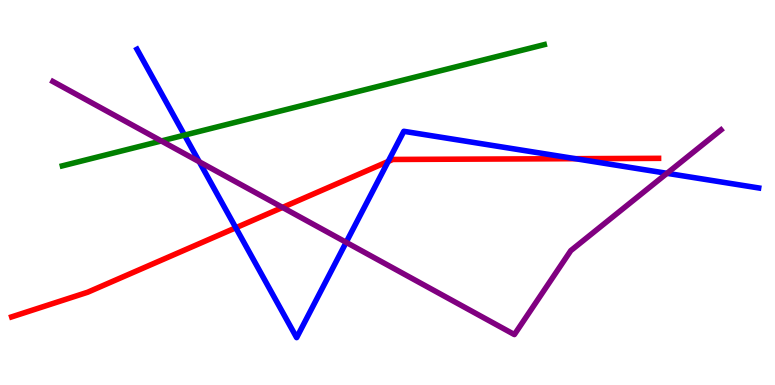[{'lines': ['blue', 'red'], 'intersections': [{'x': 3.04, 'y': 4.08}, {'x': 5.01, 'y': 5.81}, {'x': 7.42, 'y': 5.88}]}, {'lines': ['green', 'red'], 'intersections': []}, {'lines': ['purple', 'red'], 'intersections': [{'x': 3.65, 'y': 4.61}]}, {'lines': ['blue', 'green'], 'intersections': [{'x': 2.38, 'y': 6.49}]}, {'lines': ['blue', 'purple'], 'intersections': [{'x': 2.57, 'y': 5.8}, {'x': 4.47, 'y': 3.71}, {'x': 8.61, 'y': 5.5}]}, {'lines': ['green', 'purple'], 'intersections': [{'x': 2.08, 'y': 6.34}]}]